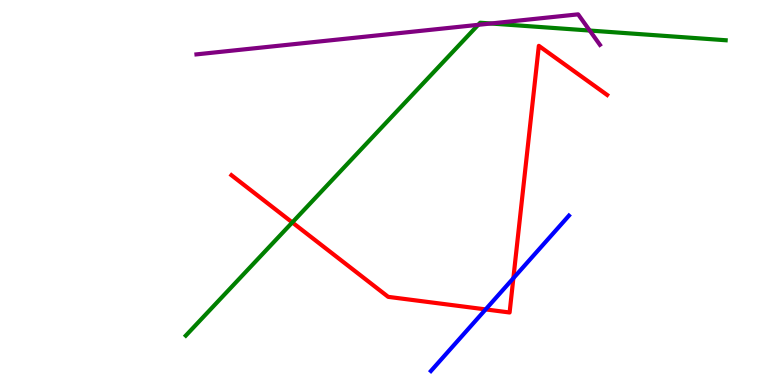[{'lines': ['blue', 'red'], 'intersections': [{'x': 6.27, 'y': 1.96}, {'x': 6.62, 'y': 2.77}]}, {'lines': ['green', 'red'], 'intersections': [{'x': 3.77, 'y': 4.22}]}, {'lines': ['purple', 'red'], 'intersections': []}, {'lines': ['blue', 'green'], 'intersections': []}, {'lines': ['blue', 'purple'], 'intersections': []}, {'lines': ['green', 'purple'], 'intersections': [{'x': 6.17, 'y': 9.36}, {'x': 6.33, 'y': 9.39}, {'x': 7.61, 'y': 9.21}]}]